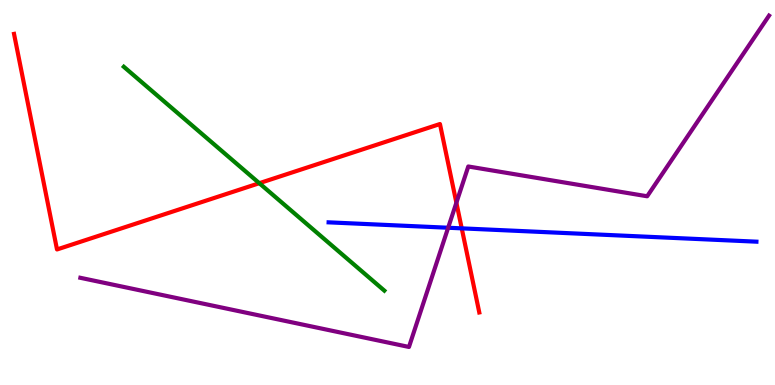[{'lines': ['blue', 'red'], 'intersections': [{'x': 5.96, 'y': 4.07}]}, {'lines': ['green', 'red'], 'intersections': [{'x': 3.35, 'y': 5.24}]}, {'lines': ['purple', 'red'], 'intersections': [{'x': 5.89, 'y': 4.73}]}, {'lines': ['blue', 'green'], 'intersections': []}, {'lines': ['blue', 'purple'], 'intersections': [{'x': 5.78, 'y': 4.08}]}, {'lines': ['green', 'purple'], 'intersections': []}]